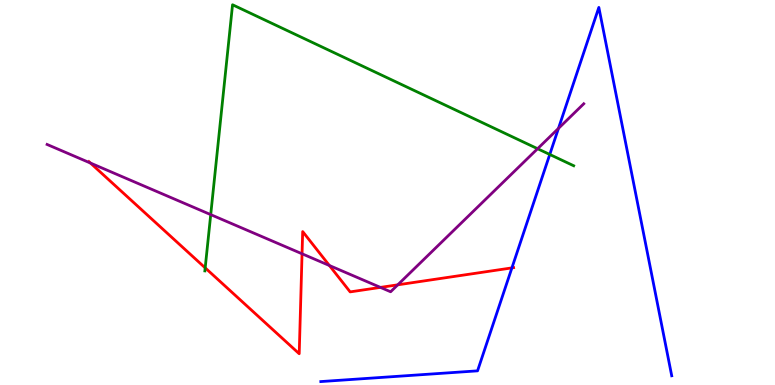[{'lines': ['blue', 'red'], 'intersections': [{'x': 6.61, 'y': 3.04}]}, {'lines': ['green', 'red'], 'intersections': [{'x': 2.65, 'y': 3.04}]}, {'lines': ['purple', 'red'], 'intersections': [{'x': 1.17, 'y': 5.76}, {'x': 3.9, 'y': 3.41}, {'x': 4.25, 'y': 3.1}, {'x': 4.91, 'y': 2.54}, {'x': 5.13, 'y': 2.6}]}, {'lines': ['blue', 'green'], 'intersections': [{'x': 7.09, 'y': 5.99}]}, {'lines': ['blue', 'purple'], 'intersections': [{'x': 7.21, 'y': 6.66}]}, {'lines': ['green', 'purple'], 'intersections': [{'x': 2.72, 'y': 4.43}, {'x': 6.94, 'y': 6.14}]}]